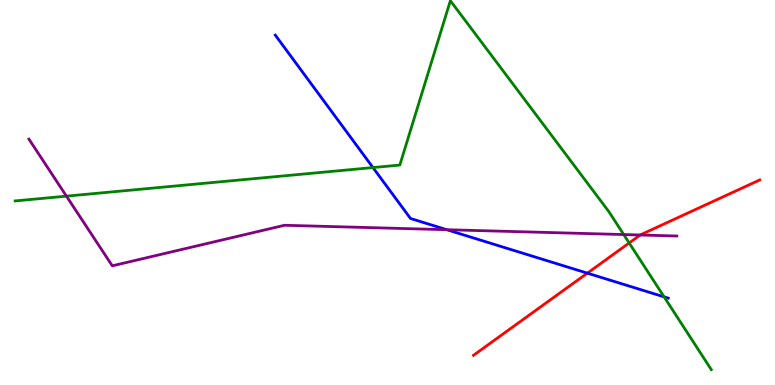[{'lines': ['blue', 'red'], 'intersections': [{'x': 7.58, 'y': 2.91}]}, {'lines': ['green', 'red'], 'intersections': [{'x': 8.12, 'y': 3.69}]}, {'lines': ['purple', 'red'], 'intersections': [{'x': 8.26, 'y': 3.9}]}, {'lines': ['blue', 'green'], 'intersections': [{'x': 4.81, 'y': 5.65}, {'x': 8.57, 'y': 2.29}]}, {'lines': ['blue', 'purple'], 'intersections': [{'x': 5.77, 'y': 4.03}]}, {'lines': ['green', 'purple'], 'intersections': [{'x': 0.857, 'y': 4.91}, {'x': 8.05, 'y': 3.91}]}]